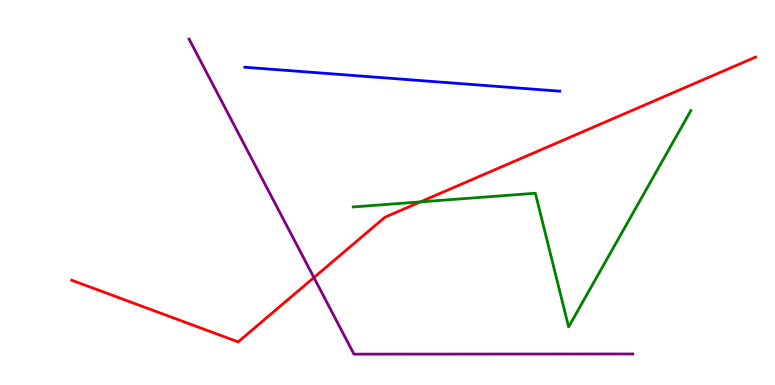[{'lines': ['blue', 'red'], 'intersections': []}, {'lines': ['green', 'red'], 'intersections': [{'x': 5.42, 'y': 4.76}]}, {'lines': ['purple', 'red'], 'intersections': [{'x': 4.05, 'y': 2.79}]}, {'lines': ['blue', 'green'], 'intersections': []}, {'lines': ['blue', 'purple'], 'intersections': []}, {'lines': ['green', 'purple'], 'intersections': []}]